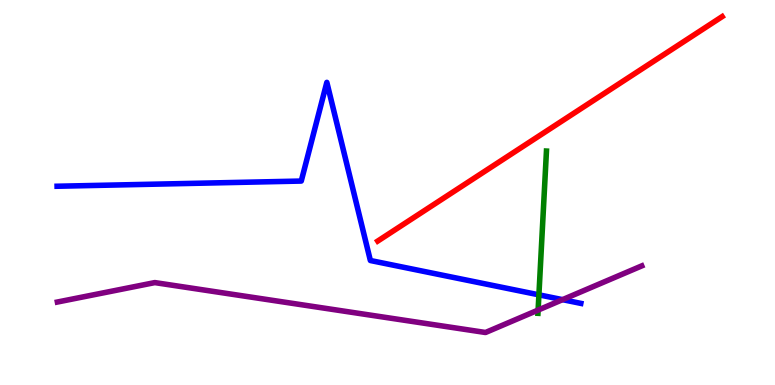[{'lines': ['blue', 'red'], 'intersections': []}, {'lines': ['green', 'red'], 'intersections': []}, {'lines': ['purple', 'red'], 'intersections': []}, {'lines': ['blue', 'green'], 'intersections': [{'x': 6.95, 'y': 2.34}]}, {'lines': ['blue', 'purple'], 'intersections': [{'x': 7.26, 'y': 2.22}]}, {'lines': ['green', 'purple'], 'intersections': [{'x': 6.94, 'y': 1.95}]}]